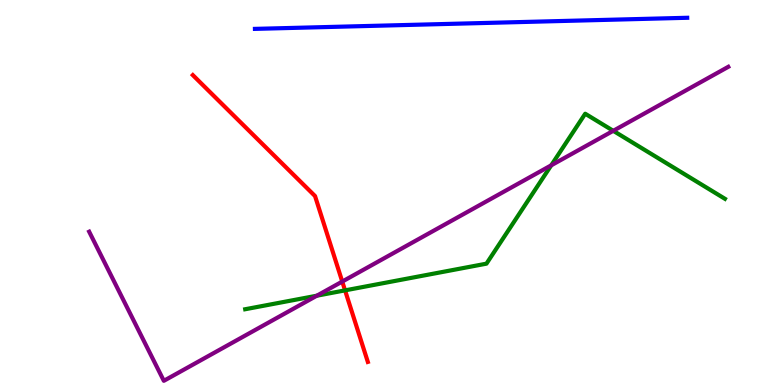[{'lines': ['blue', 'red'], 'intersections': []}, {'lines': ['green', 'red'], 'intersections': [{'x': 4.45, 'y': 2.46}]}, {'lines': ['purple', 'red'], 'intersections': [{'x': 4.42, 'y': 2.69}]}, {'lines': ['blue', 'green'], 'intersections': []}, {'lines': ['blue', 'purple'], 'intersections': []}, {'lines': ['green', 'purple'], 'intersections': [{'x': 4.09, 'y': 2.32}, {'x': 7.11, 'y': 5.71}, {'x': 7.91, 'y': 6.6}]}]